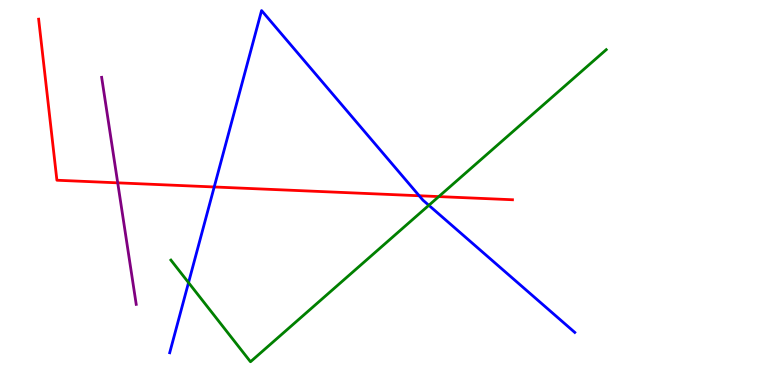[{'lines': ['blue', 'red'], 'intersections': [{'x': 2.76, 'y': 5.14}, {'x': 5.41, 'y': 4.92}]}, {'lines': ['green', 'red'], 'intersections': [{'x': 5.66, 'y': 4.89}]}, {'lines': ['purple', 'red'], 'intersections': [{'x': 1.52, 'y': 5.25}]}, {'lines': ['blue', 'green'], 'intersections': [{'x': 2.43, 'y': 2.66}, {'x': 5.53, 'y': 4.67}]}, {'lines': ['blue', 'purple'], 'intersections': []}, {'lines': ['green', 'purple'], 'intersections': []}]